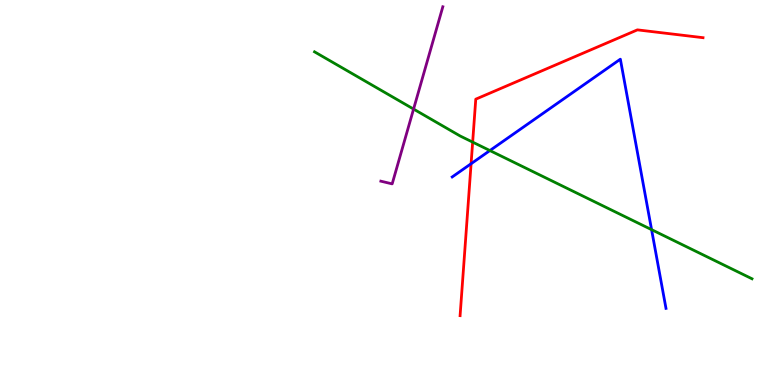[{'lines': ['blue', 'red'], 'intersections': [{'x': 6.08, 'y': 5.75}]}, {'lines': ['green', 'red'], 'intersections': [{'x': 6.1, 'y': 6.31}]}, {'lines': ['purple', 'red'], 'intersections': []}, {'lines': ['blue', 'green'], 'intersections': [{'x': 6.32, 'y': 6.09}, {'x': 8.41, 'y': 4.04}]}, {'lines': ['blue', 'purple'], 'intersections': []}, {'lines': ['green', 'purple'], 'intersections': [{'x': 5.34, 'y': 7.17}]}]